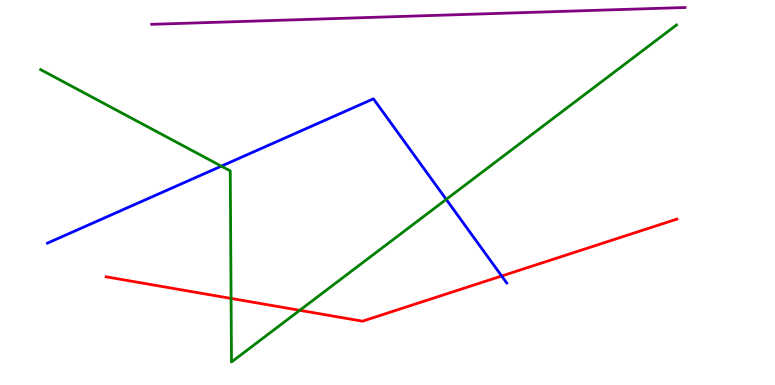[{'lines': ['blue', 'red'], 'intersections': [{'x': 6.47, 'y': 2.83}]}, {'lines': ['green', 'red'], 'intersections': [{'x': 2.98, 'y': 2.25}, {'x': 3.87, 'y': 1.94}]}, {'lines': ['purple', 'red'], 'intersections': []}, {'lines': ['blue', 'green'], 'intersections': [{'x': 2.86, 'y': 5.68}, {'x': 5.76, 'y': 4.82}]}, {'lines': ['blue', 'purple'], 'intersections': []}, {'lines': ['green', 'purple'], 'intersections': []}]